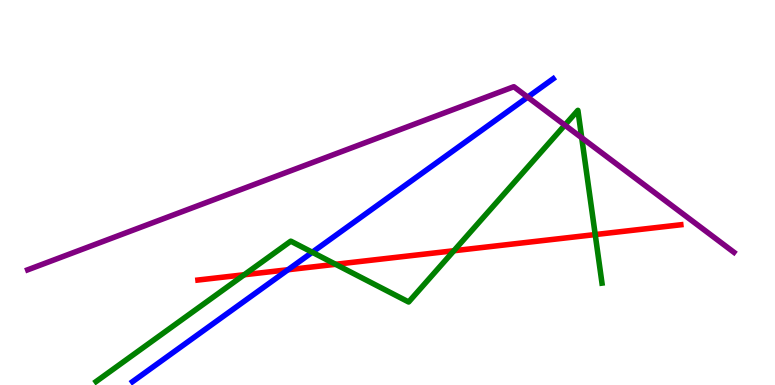[{'lines': ['blue', 'red'], 'intersections': [{'x': 3.72, 'y': 2.99}]}, {'lines': ['green', 'red'], 'intersections': [{'x': 3.15, 'y': 2.86}, {'x': 4.33, 'y': 3.14}, {'x': 5.86, 'y': 3.49}, {'x': 7.68, 'y': 3.91}]}, {'lines': ['purple', 'red'], 'intersections': []}, {'lines': ['blue', 'green'], 'intersections': [{'x': 4.03, 'y': 3.45}]}, {'lines': ['blue', 'purple'], 'intersections': [{'x': 6.81, 'y': 7.48}]}, {'lines': ['green', 'purple'], 'intersections': [{'x': 7.29, 'y': 6.75}, {'x': 7.51, 'y': 6.42}]}]